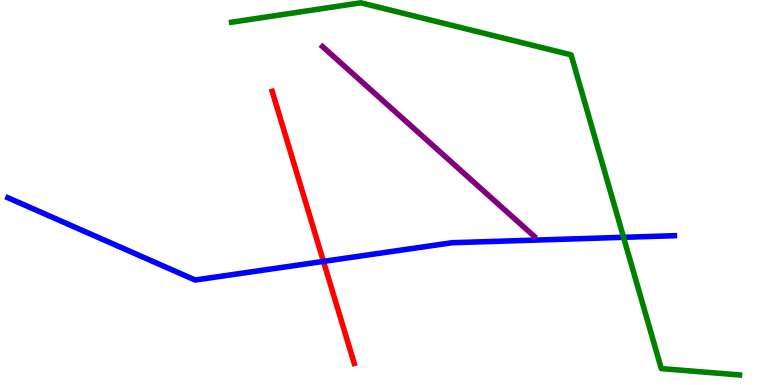[{'lines': ['blue', 'red'], 'intersections': [{'x': 4.17, 'y': 3.21}]}, {'lines': ['green', 'red'], 'intersections': []}, {'lines': ['purple', 'red'], 'intersections': []}, {'lines': ['blue', 'green'], 'intersections': [{'x': 8.05, 'y': 3.84}]}, {'lines': ['blue', 'purple'], 'intersections': []}, {'lines': ['green', 'purple'], 'intersections': []}]